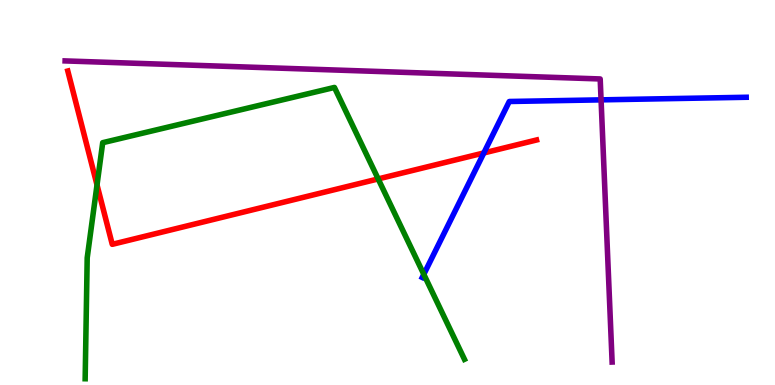[{'lines': ['blue', 'red'], 'intersections': [{'x': 6.24, 'y': 6.03}]}, {'lines': ['green', 'red'], 'intersections': [{'x': 1.25, 'y': 5.2}, {'x': 4.88, 'y': 5.35}]}, {'lines': ['purple', 'red'], 'intersections': []}, {'lines': ['blue', 'green'], 'intersections': [{'x': 5.47, 'y': 2.87}]}, {'lines': ['blue', 'purple'], 'intersections': [{'x': 7.76, 'y': 7.41}]}, {'lines': ['green', 'purple'], 'intersections': []}]